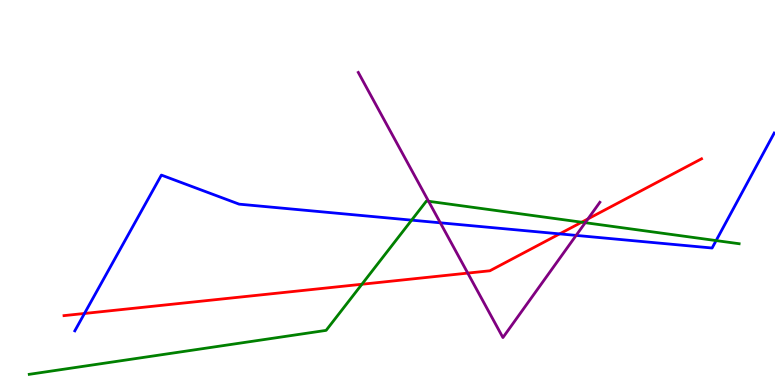[{'lines': ['blue', 'red'], 'intersections': [{'x': 1.09, 'y': 1.86}, {'x': 7.22, 'y': 3.93}]}, {'lines': ['green', 'red'], 'intersections': [{'x': 4.67, 'y': 2.62}, {'x': 7.51, 'y': 4.23}]}, {'lines': ['purple', 'red'], 'intersections': [{'x': 6.04, 'y': 2.91}, {'x': 7.59, 'y': 4.31}]}, {'lines': ['blue', 'green'], 'intersections': [{'x': 5.31, 'y': 4.28}, {'x': 9.24, 'y': 3.75}]}, {'lines': ['blue', 'purple'], 'intersections': [{'x': 5.68, 'y': 4.21}, {'x': 7.43, 'y': 3.89}]}, {'lines': ['green', 'purple'], 'intersections': [{'x': 5.53, 'y': 4.77}, {'x': 7.55, 'y': 4.22}]}]